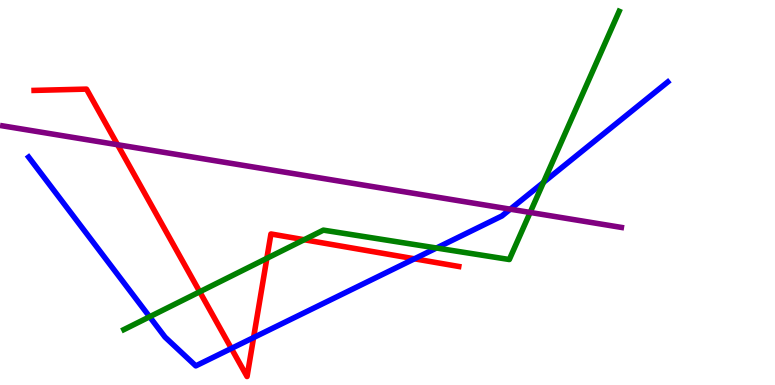[{'lines': ['blue', 'red'], 'intersections': [{'x': 2.99, 'y': 0.95}, {'x': 3.27, 'y': 1.23}, {'x': 5.35, 'y': 3.28}]}, {'lines': ['green', 'red'], 'intersections': [{'x': 2.58, 'y': 2.42}, {'x': 3.44, 'y': 3.29}, {'x': 3.92, 'y': 3.77}]}, {'lines': ['purple', 'red'], 'intersections': [{'x': 1.52, 'y': 6.24}]}, {'lines': ['blue', 'green'], 'intersections': [{'x': 1.93, 'y': 1.77}, {'x': 5.63, 'y': 3.56}, {'x': 7.01, 'y': 5.26}]}, {'lines': ['blue', 'purple'], 'intersections': [{'x': 6.58, 'y': 4.57}]}, {'lines': ['green', 'purple'], 'intersections': [{'x': 6.84, 'y': 4.48}]}]